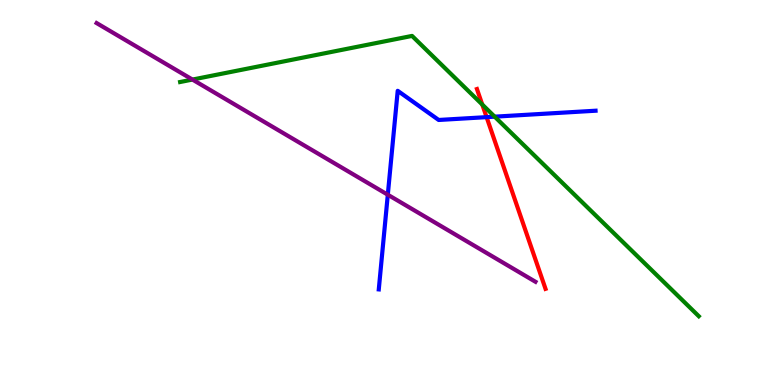[{'lines': ['blue', 'red'], 'intersections': [{'x': 6.28, 'y': 6.96}]}, {'lines': ['green', 'red'], 'intersections': [{'x': 6.22, 'y': 7.28}]}, {'lines': ['purple', 'red'], 'intersections': []}, {'lines': ['blue', 'green'], 'intersections': [{'x': 6.38, 'y': 6.97}]}, {'lines': ['blue', 'purple'], 'intersections': [{'x': 5.0, 'y': 4.94}]}, {'lines': ['green', 'purple'], 'intersections': [{'x': 2.48, 'y': 7.93}]}]